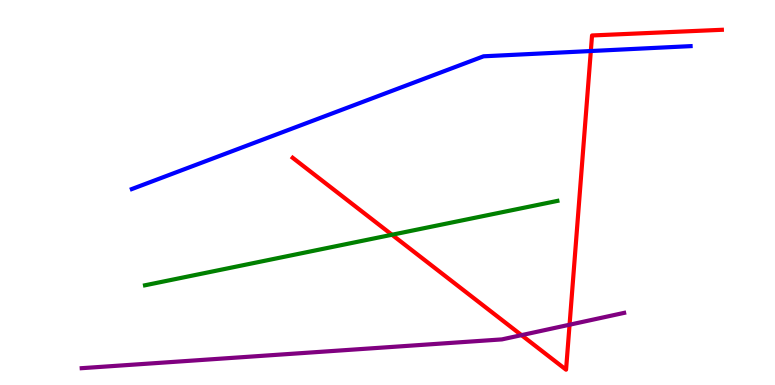[{'lines': ['blue', 'red'], 'intersections': [{'x': 7.62, 'y': 8.67}]}, {'lines': ['green', 'red'], 'intersections': [{'x': 5.06, 'y': 3.9}]}, {'lines': ['purple', 'red'], 'intersections': [{'x': 6.73, 'y': 1.29}, {'x': 7.35, 'y': 1.57}]}, {'lines': ['blue', 'green'], 'intersections': []}, {'lines': ['blue', 'purple'], 'intersections': []}, {'lines': ['green', 'purple'], 'intersections': []}]